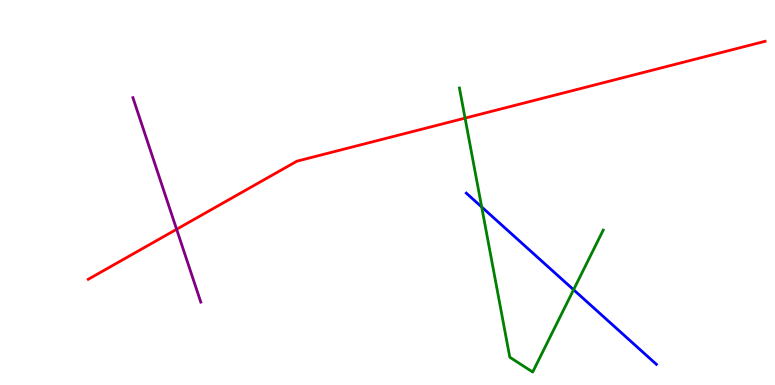[{'lines': ['blue', 'red'], 'intersections': []}, {'lines': ['green', 'red'], 'intersections': [{'x': 6.0, 'y': 6.93}]}, {'lines': ['purple', 'red'], 'intersections': [{'x': 2.28, 'y': 4.04}]}, {'lines': ['blue', 'green'], 'intersections': [{'x': 6.22, 'y': 4.62}, {'x': 7.4, 'y': 2.47}]}, {'lines': ['blue', 'purple'], 'intersections': []}, {'lines': ['green', 'purple'], 'intersections': []}]